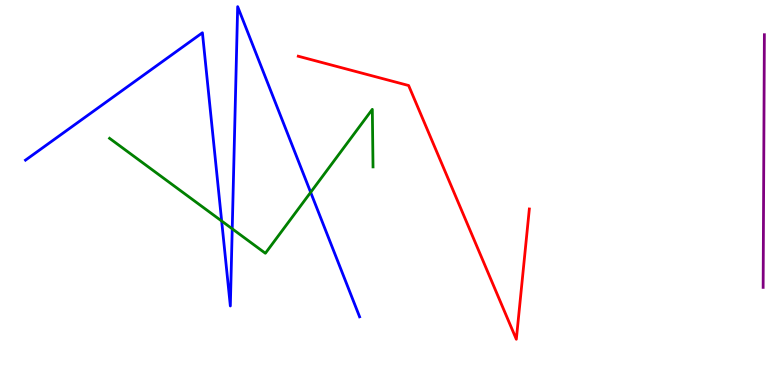[{'lines': ['blue', 'red'], 'intersections': []}, {'lines': ['green', 'red'], 'intersections': []}, {'lines': ['purple', 'red'], 'intersections': []}, {'lines': ['blue', 'green'], 'intersections': [{'x': 2.86, 'y': 4.26}, {'x': 3.0, 'y': 4.06}, {'x': 4.01, 'y': 5.0}]}, {'lines': ['blue', 'purple'], 'intersections': []}, {'lines': ['green', 'purple'], 'intersections': []}]